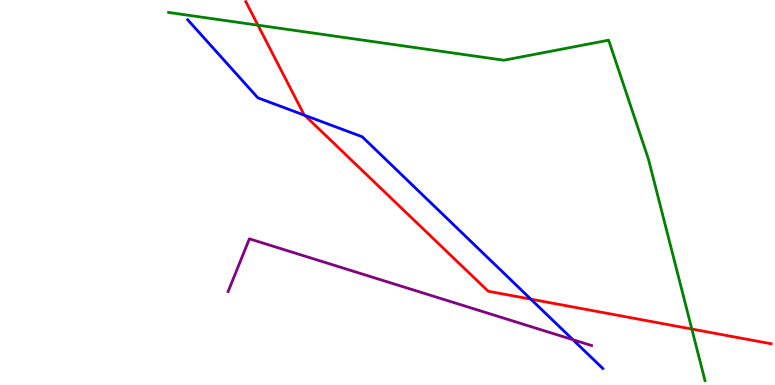[{'lines': ['blue', 'red'], 'intersections': [{'x': 3.93, 'y': 7.01}, {'x': 6.85, 'y': 2.23}]}, {'lines': ['green', 'red'], 'intersections': [{'x': 3.33, 'y': 9.35}, {'x': 8.93, 'y': 1.45}]}, {'lines': ['purple', 'red'], 'intersections': []}, {'lines': ['blue', 'green'], 'intersections': []}, {'lines': ['blue', 'purple'], 'intersections': [{'x': 7.39, 'y': 1.18}]}, {'lines': ['green', 'purple'], 'intersections': []}]